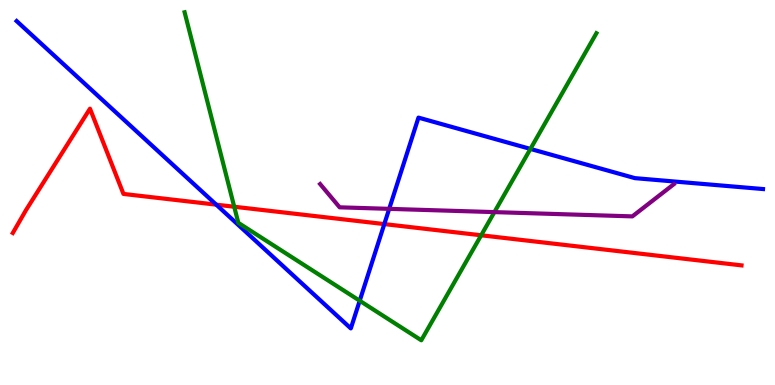[{'lines': ['blue', 'red'], 'intersections': [{'x': 2.79, 'y': 4.68}, {'x': 4.96, 'y': 4.18}]}, {'lines': ['green', 'red'], 'intersections': [{'x': 3.02, 'y': 4.63}, {'x': 6.21, 'y': 3.89}]}, {'lines': ['purple', 'red'], 'intersections': []}, {'lines': ['blue', 'green'], 'intersections': [{'x': 4.64, 'y': 2.19}, {'x': 6.84, 'y': 6.13}]}, {'lines': ['blue', 'purple'], 'intersections': [{'x': 5.02, 'y': 4.58}]}, {'lines': ['green', 'purple'], 'intersections': [{'x': 6.38, 'y': 4.49}]}]